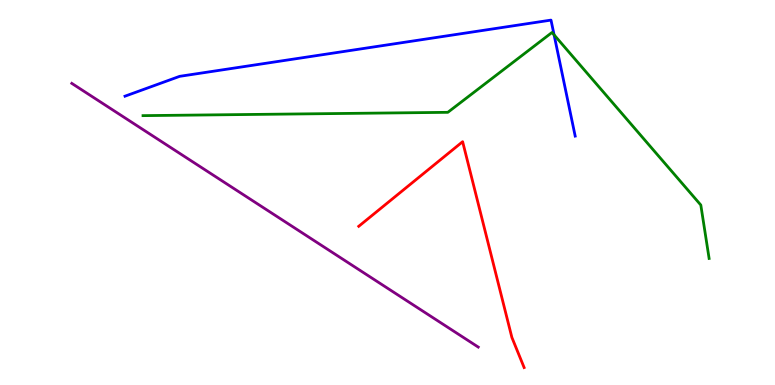[{'lines': ['blue', 'red'], 'intersections': []}, {'lines': ['green', 'red'], 'intersections': []}, {'lines': ['purple', 'red'], 'intersections': []}, {'lines': ['blue', 'green'], 'intersections': [{'x': 7.15, 'y': 9.09}]}, {'lines': ['blue', 'purple'], 'intersections': []}, {'lines': ['green', 'purple'], 'intersections': []}]